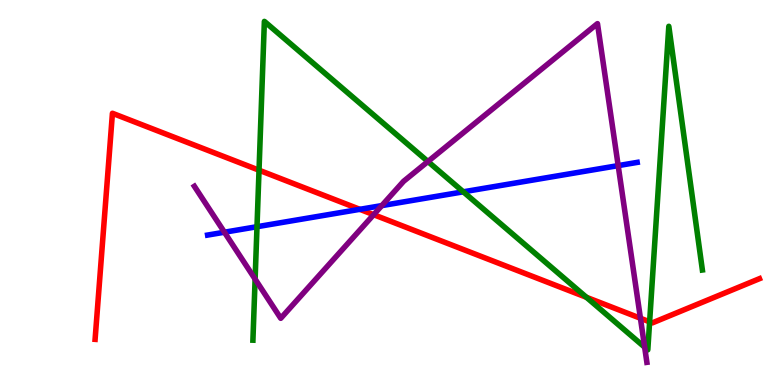[{'lines': ['blue', 'red'], 'intersections': [{'x': 4.64, 'y': 4.56}]}, {'lines': ['green', 'red'], 'intersections': [{'x': 3.34, 'y': 5.58}, {'x': 7.57, 'y': 2.28}, {'x': 8.38, 'y': 1.64}]}, {'lines': ['purple', 'red'], 'intersections': [{'x': 4.82, 'y': 4.42}, {'x': 8.26, 'y': 1.73}]}, {'lines': ['blue', 'green'], 'intersections': [{'x': 3.32, 'y': 4.11}, {'x': 5.98, 'y': 5.02}]}, {'lines': ['blue', 'purple'], 'intersections': [{'x': 2.9, 'y': 3.97}, {'x': 4.93, 'y': 4.66}, {'x': 7.98, 'y': 5.7}]}, {'lines': ['green', 'purple'], 'intersections': [{'x': 3.29, 'y': 2.75}, {'x': 5.52, 'y': 5.8}, {'x': 8.32, 'y': 0.982}]}]